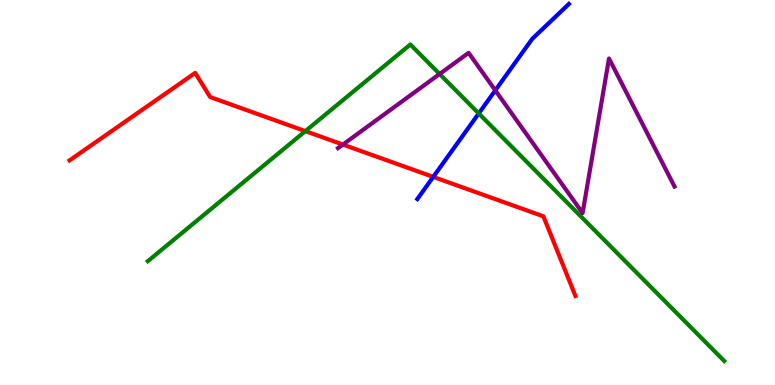[{'lines': ['blue', 'red'], 'intersections': [{'x': 5.59, 'y': 5.41}]}, {'lines': ['green', 'red'], 'intersections': [{'x': 3.94, 'y': 6.59}]}, {'lines': ['purple', 'red'], 'intersections': [{'x': 4.42, 'y': 6.24}]}, {'lines': ['blue', 'green'], 'intersections': [{'x': 6.18, 'y': 7.05}]}, {'lines': ['blue', 'purple'], 'intersections': [{'x': 6.39, 'y': 7.65}]}, {'lines': ['green', 'purple'], 'intersections': [{'x': 5.67, 'y': 8.08}]}]